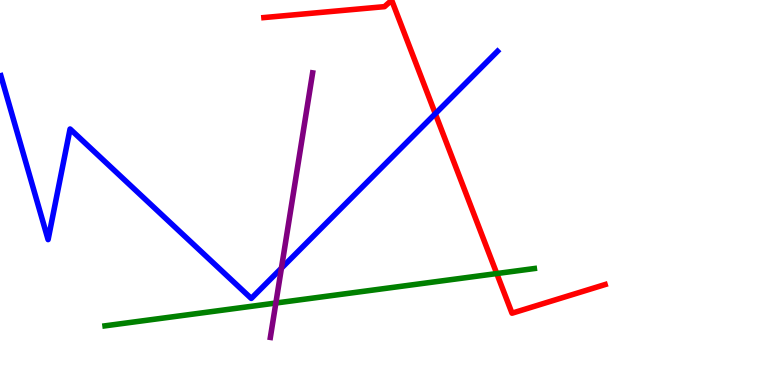[{'lines': ['blue', 'red'], 'intersections': [{'x': 5.62, 'y': 7.05}]}, {'lines': ['green', 'red'], 'intersections': [{'x': 6.41, 'y': 2.89}]}, {'lines': ['purple', 'red'], 'intersections': []}, {'lines': ['blue', 'green'], 'intersections': []}, {'lines': ['blue', 'purple'], 'intersections': [{'x': 3.63, 'y': 3.03}]}, {'lines': ['green', 'purple'], 'intersections': [{'x': 3.56, 'y': 2.13}]}]